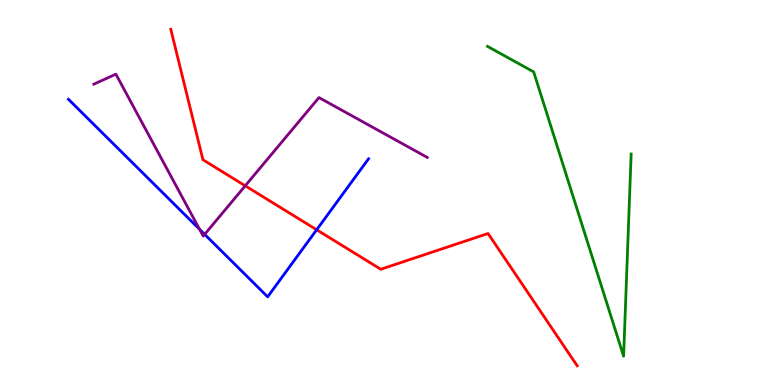[{'lines': ['blue', 'red'], 'intersections': [{'x': 4.09, 'y': 4.03}]}, {'lines': ['green', 'red'], 'intersections': []}, {'lines': ['purple', 'red'], 'intersections': [{'x': 3.16, 'y': 5.17}]}, {'lines': ['blue', 'green'], 'intersections': []}, {'lines': ['blue', 'purple'], 'intersections': [{'x': 2.57, 'y': 4.04}, {'x': 2.64, 'y': 3.91}]}, {'lines': ['green', 'purple'], 'intersections': []}]